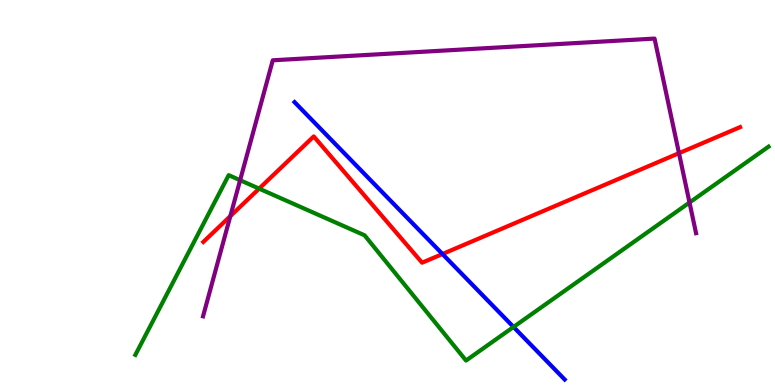[{'lines': ['blue', 'red'], 'intersections': [{'x': 5.71, 'y': 3.4}]}, {'lines': ['green', 'red'], 'intersections': [{'x': 3.34, 'y': 5.1}]}, {'lines': ['purple', 'red'], 'intersections': [{'x': 2.97, 'y': 4.39}, {'x': 8.76, 'y': 6.02}]}, {'lines': ['blue', 'green'], 'intersections': [{'x': 6.63, 'y': 1.51}]}, {'lines': ['blue', 'purple'], 'intersections': []}, {'lines': ['green', 'purple'], 'intersections': [{'x': 3.1, 'y': 5.32}, {'x': 8.9, 'y': 4.74}]}]